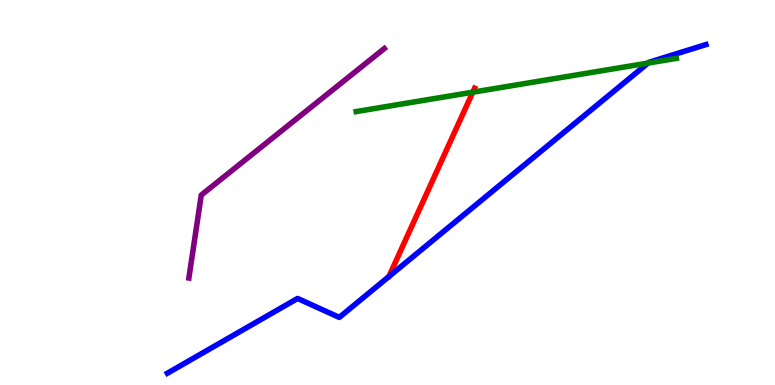[{'lines': ['blue', 'red'], 'intersections': []}, {'lines': ['green', 'red'], 'intersections': [{'x': 6.1, 'y': 7.61}]}, {'lines': ['purple', 'red'], 'intersections': []}, {'lines': ['blue', 'green'], 'intersections': [{'x': 8.36, 'y': 8.36}]}, {'lines': ['blue', 'purple'], 'intersections': []}, {'lines': ['green', 'purple'], 'intersections': []}]